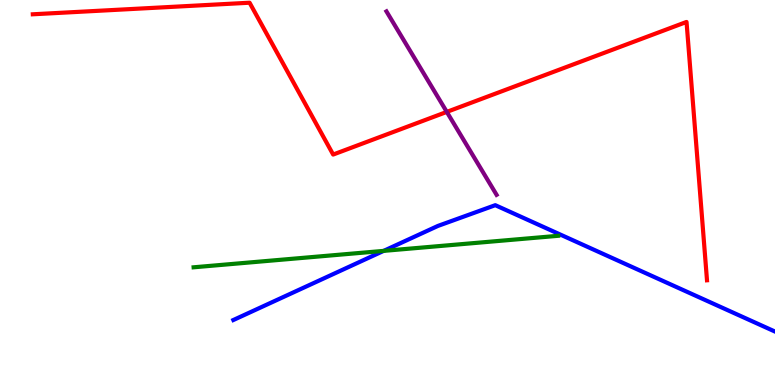[{'lines': ['blue', 'red'], 'intersections': []}, {'lines': ['green', 'red'], 'intersections': []}, {'lines': ['purple', 'red'], 'intersections': [{'x': 5.77, 'y': 7.09}]}, {'lines': ['blue', 'green'], 'intersections': [{'x': 4.95, 'y': 3.48}]}, {'lines': ['blue', 'purple'], 'intersections': []}, {'lines': ['green', 'purple'], 'intersections': []}]